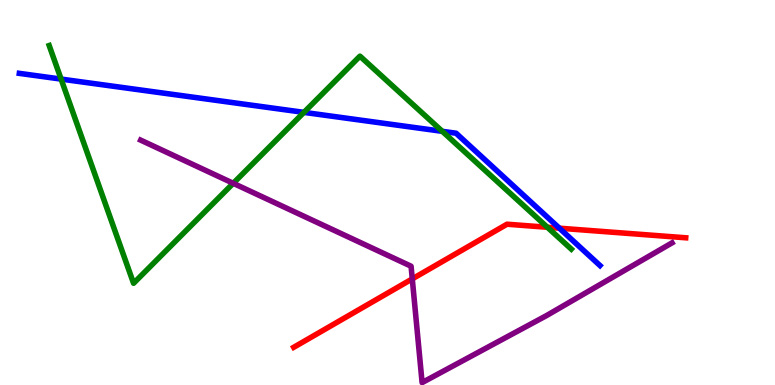[{'lines': ['blue', 'red'], 'intersections': [{'x': 7.22, 'y': 4.07}]}, {'lines': ['green', 'red'], 'intersections': [{'x': 7.06, 'y': 4.1}]}, {'lines': ['purple', 'red'], 'intersections': [{'x': 5.32, 'y': 2.76}]}, {'lines': ['blue', 'green'], 'intersections': [{'x': 0.788, 'y': 7.95}, {'x': 3.92, 'y': 7.08}, {'x': 5.71, 'y': 6.59}]}, {'lines': ['blue', 'purple'], 'intersections': []}, {'lines': ['green', 'purple'], 'intersections': [{'x': 3.01, 'y': 5.24}]}]